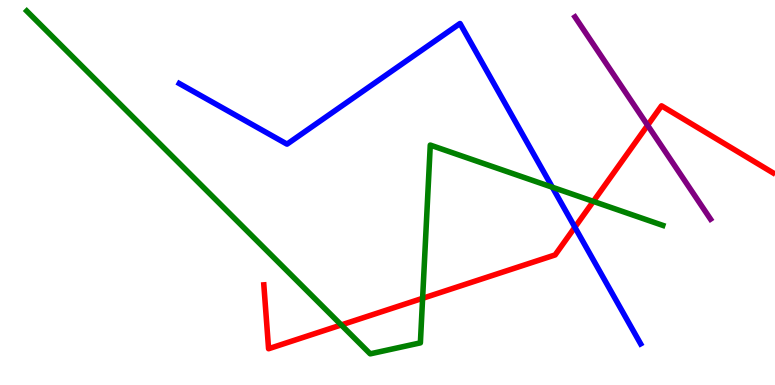[{'lines': ['blue', 'red'], 'intersections': [{'x': 7.42, 'y': 4.1}]}, {'lines': ['green', 'red'], 'intersections': [{'x': 4.4, 'y': 1.56}, {'x': 5.45, 'y': 2.25}, {'x': 7.66, 'y': 4.77}]}, {'lines': ['purple', 'red'], 'intersections': [{'x': 8.36, 'y': 6.75}]}, {'lines': ['blue', 'green'], 'intersections': [{'x': 7.13, 'y': 5.14}]}, {'lines': ['blue', 'purple'], 'intersections': []}, {'lines': ['green', 'purple'], 'intersections': []}]